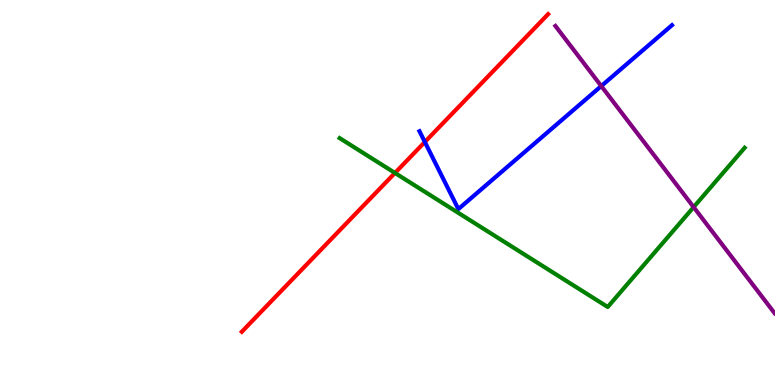[{'lines': ['blue', 'red'], 'intersections': [{'x': 5.48, 'y': 6.31}]}, {'lines': ['green', 'red'], 'intersections': [{'x': 5.1, 'y': 5.51}]}, {'lines': ['purple', 'red'], 'intersections': []}, {'lines': ['blue', 'green'], 'intersections': []}, {'lines': ['blue', 'purple'], 'intersections': [{'x': 7.76, 'y': 7.76}]}, {'lines': ['green', 'purple'], 'intersections': [{'x': 8.95, 'y': 4.62}]}]